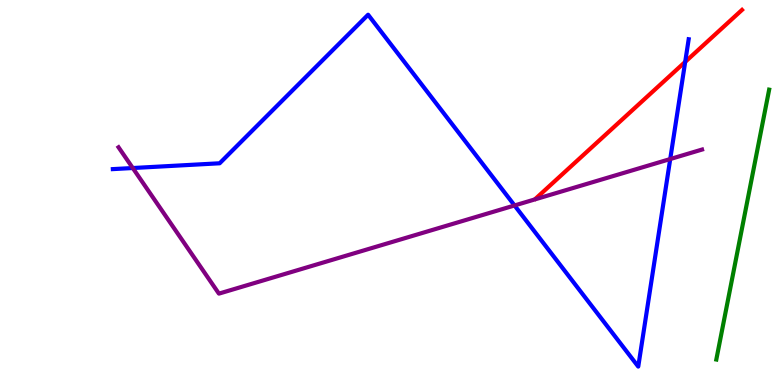[{'lines': ['blue', 'red'], 'intersections': [{'x': 8.84, 'y': 8.39}]}, {'lines': ['green', 'red'], 'intersections': []}, {'lines': ['purple', 'red'], 'intersections': []}, {'lines': ['blue', 'green'], 'intersections': []}, {'lines': ['blue', 'purple'], 'intersections': [{'x': 1.71, 'y': 5.64}, {'x': 6.64, 'y': 4.66}, {'x': 8.65, 'y': 5.87}]}, {'lines': ['green', 'purple'], 'intersections': []}]